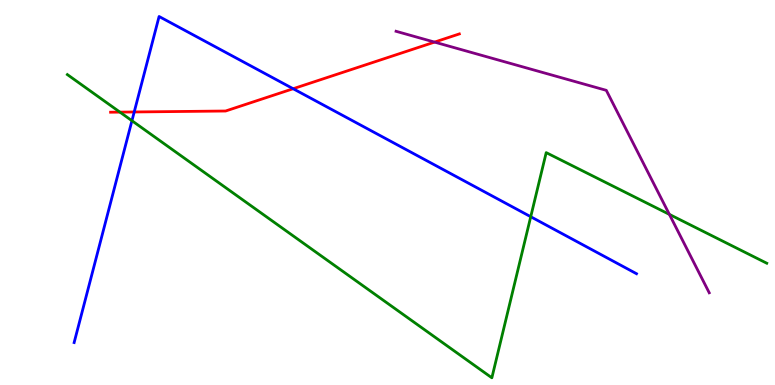[{'lines': ['blue', 'red'], 'intersections': [{'x': 1.73, 'y': 7.09}, {'x': 3.78, 'y': 7.7}]}, {'lines': ['green', 'red'], 'intersections': [{'x': 1.55, 'y': 7.09}]}, {'lines': ['purple', 'red'], 'intersections': [{'x': 5.61, 'y': 8.91}]}, {'lines': ['blue', 'green'], 'intersections': [{'x': 1.7, 'y': 6.86}, {'x': 6.85, 'y': 4.37}]}, {'lines': ['blue', 'purple'], 'intersections': []}, {'lines': ['green', 'purple'], 'intersections': [{'x': 8.64, 'y': 4.43}]}]